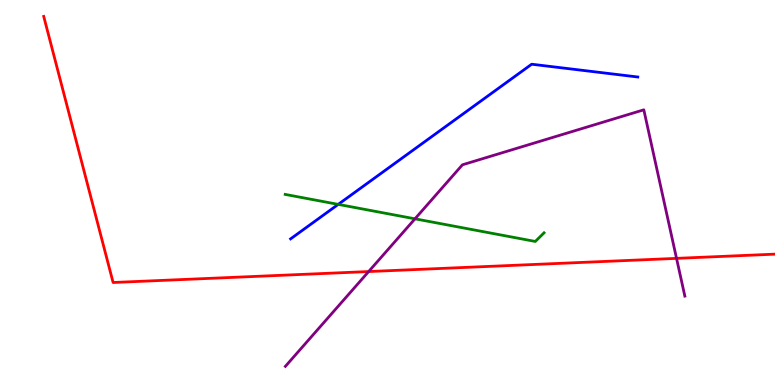[{'lines': ['blue', 'red'], 'intersections': []}, {'lines': ['green', 'red'], 'intersections': []}, {'lines': ['purple', 'red'], 'intersections': [{'x': 4.76, 'y': 2.95}, {'x': 8.73, 'y': 3.29}]}, {'lines': ['blue', 'green'], 'intersections': [{'x': 4.36, 'y': 4.69}]}, {'lines': ['blue', 'purple'], 'intersections': []}, {'lines': ['green', 'purple'], 'intersections': [{'x': 5.35, 'y': 4.32}]}]